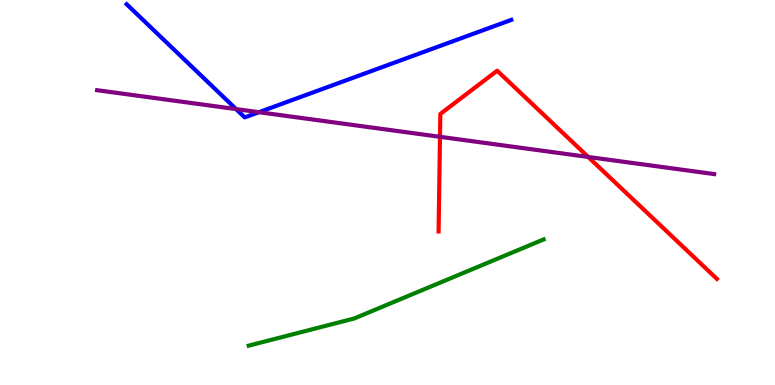[{'lines': ['blue', 'red'], 'intersections': []}, {'lines': ['green', 'red'], 'intersections': []}, {'lines': ['purple', 'red'], 'intersections': [{'x': 5.68, 'y': 6.45}, {'x': 7.59, 'y': 5.92}]}, {'lines': ['blue', 'green'], 'intersections': []}, {'lines': ['blue', 'purple'], 'intersections': [{'x': 3.05, 'y': 7.17}, {'x': 3.34, 'y': 7.09}]}, {'lines': ['green', 'purple'], 'intersections': []}]